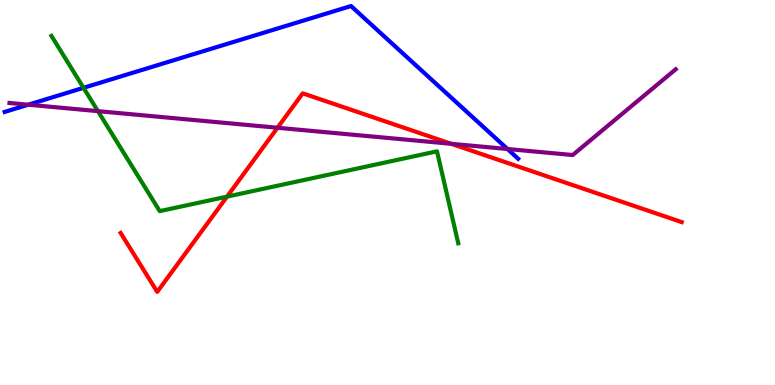[{'lines': ['blue', 'red'], 'intersections': []}, {'lines': ['green', 'red'], 'intersections': [{'x': 2.93, 'y': 4.89}]}, {'lines': ['purple', 'red'], 'intersections': [{'x': 3.58, 'y': 6.68}, {'x': 5.82, 'y': 6.26}]}, {'lines': ['blue', 'green'], 'intersections': [{'x': 1.08, 'y': 7.72}]}, {'lines': ['blue', 'purple'], 'intersections': [{'x': 0.364, 'y': 7.28}, {'x': 6.55, 'y': 6.13}]}, {'lines': ['green', 'purple'], 'intersections': [{'x': 1.26, 'y': 7.11}]}]